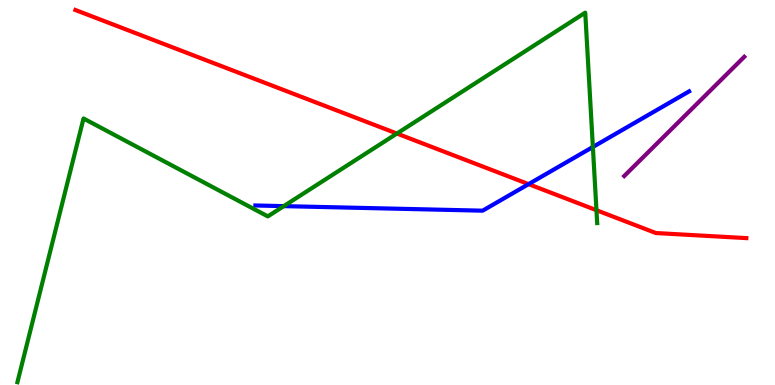[{'lines': ['blue', 'red'], 'intersections': [{'x': 6.82, 'y': 5.22}]}, {'lines': ['green', 'red'], 'intersections': [{'x': 5.12, 'y': 6.53}, {'x': 7.7, 'y': 4.54}]}, {'lines': ['purple', 'red'], 'intersections': []}, {'lines': ['blue', 'green'], 'intersections': [{'x': 3.66, 'y': 4.65}, {'x': 7.65, 'y': 6.18}]}, {'lines': ['blue', 'purple'], 'intersections': []}, {'lines': ['green', 'purple'], 'intersections': []}]